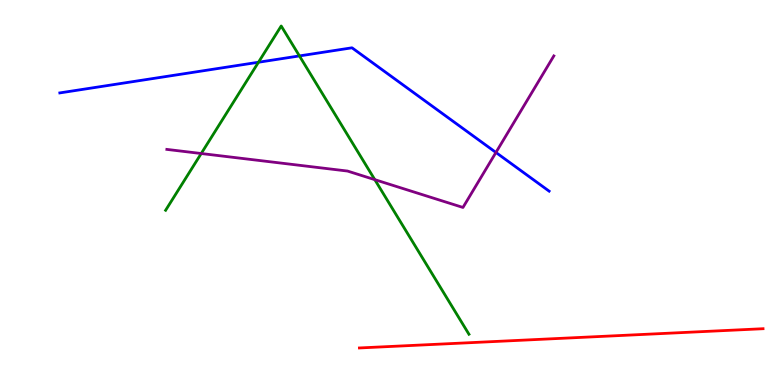[{'lines': ['blue', 'red'], 'intersections': []}, {'lines': ['green', 'red'], 'intersections': []}, {'lines': ['purple', 'red'], 'intersections': []}, {'lines': ['blue', 'green'], 'intersections': [{'x': 3.34, 'y': 8.38}, {'x': 3.86, 'y': 8.55}]}, {'lines': ['blue', 'purple'], 'intersections': [{'x': 6.4, 'y': 6.04}]}, {'lines': ['green', 'purple'], 'intersections': [{'x': 2.6, 'y': 6.01}, {'x': 4.84, 'y': 5.33}]}]